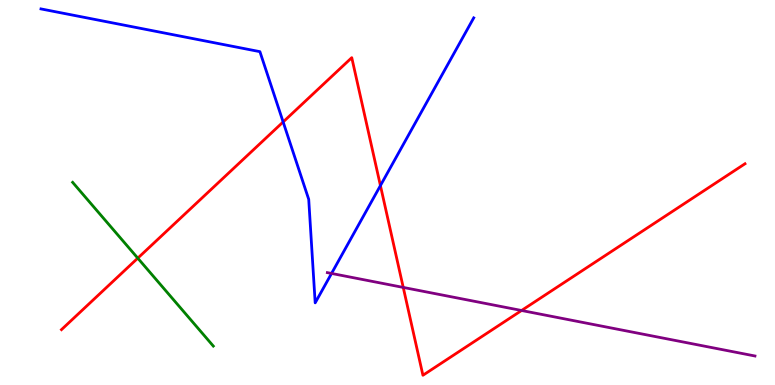[{'lines': ['blue', 'red'], 'intersections': [{'x': 3.65, 'y': 6.83}, {'x': 4.91, 'y': 5.18}]}, {'lines': ['green', 'red'], 'intersections': [{'x': 1.78, 'y': 3.29}]}, {'lines': ['purple', 'red'], 'intersections': [{'x': 5.2, 'y': 2.53}, {'x': 6.73, 'y': 1.94}]}, {'lines': ['blue', 'green'], 'intersections': []}, {'lines': ['blue', 'purple'], 'intersections': [{'x': 4.28, 'y': 2.9}]}, {'lines': ['green', 'purple'], 'intersections': []}]